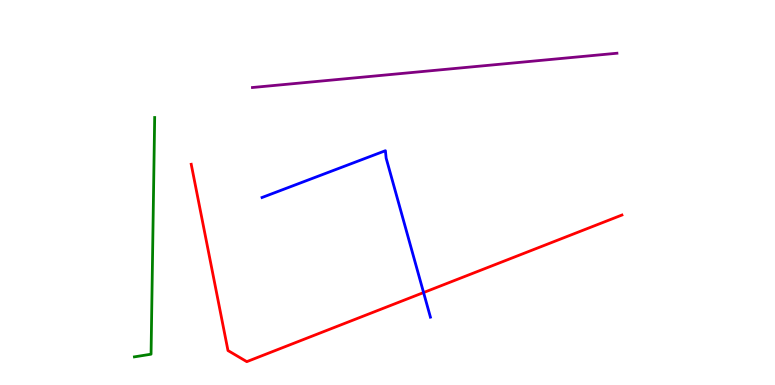[{'lines': ['blue', 'red'], 'intersections': [{'x': 5.47, 'y': 2.4}]}, {'lines': ['green', 'red'], 'intersections': []}, {'lines': ['purple', 'red'], 'intersections': []}, {'lines': ['blue', 'green'], 'intersections': []}, {'lines': ['blue', 'purple'], 'intersections': []}, {'lines': ['green', 'purple'], 'intersections': []}]